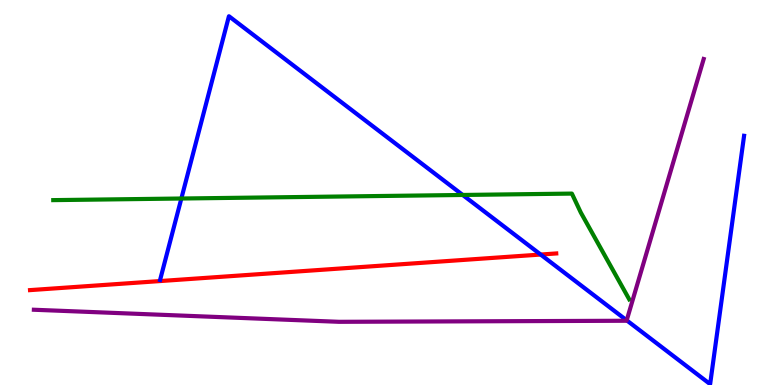[{'lines': ['blue', 'red'], 'intersections': [{'x': 6.98, 'y': 3.39}]}, {'lines': ['green', 'red'], 'intersections': []}, {'lines': ['purple', 'red'], 'intersections': []}, {'lines': ['blue', 'green'], 'intersections': [{'x': 2.34, 'y': 4.84}, {'x': 5.97, 'y': 4.94}]}, {'lines': ['blue', 'purple'], 'intersections': [{'x': 8.09, 'y': 1.68}]}, {'lines': ['green', 'purple'], 'intersections': []}]